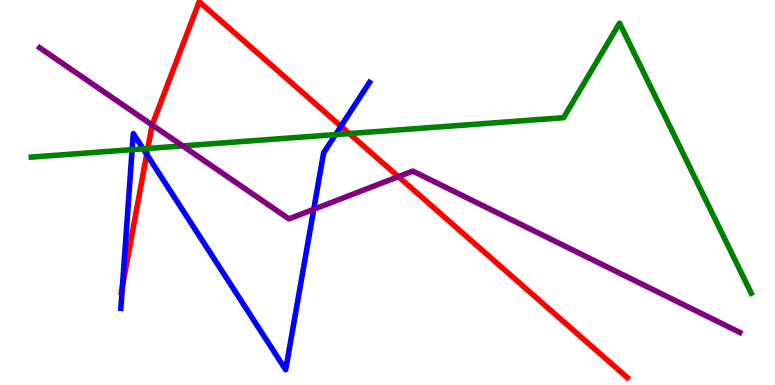[{'lines': ['blue', 'red'], 'intersections': [{'x': 1.58, 'y': 2.55}, {'x': 1.89, 'y': 5.99}, {'x': 4.4, 'y': 6.72}]}, {'lines': ['green', 'red'], 'intersections': [{'x': 1.91, 'y': 6.14}, {'x': 4.51, 'y': 6.53}]}, {'lines': ['purple', 'red'], 'intersections': [{'x': 1.96, 'y': 6.75}, {'x': 5.14, 'y': 5.41}]}, {'lines': ['blue', 'green'], 'intersections': [{'x': 1.71, 'y': 6.11}, {'x': 1.85, 'y': 6.13}, {'x': 4.33, 'y': 6.5}]}, {'lines': ['blue', 'purple'], 'intersections': [{'x': 4.05, 'y': 4.56}]}, {'lines': ['green', 'purple'], 'intersections': [{'x': 2.36, 'y': 6.21}]}]